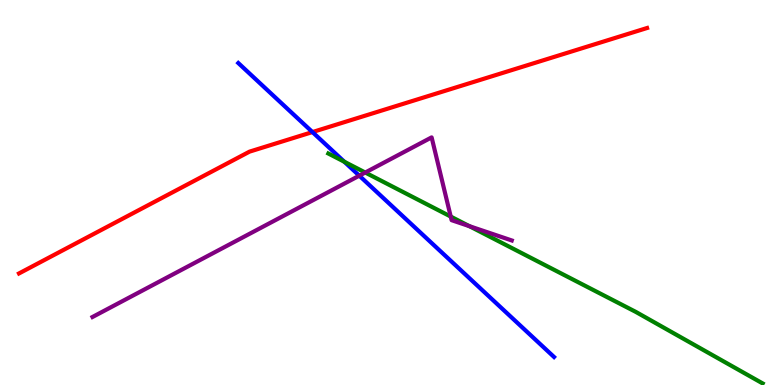[{'lines': ['blue', 'red'], 'intersections': [{'x': 4.03, 'y': 6.57}]}, {'lines': ['green', 'red'], 'intersections': []}, {'lines': ['purple', 'red'], 'intersections': []}, {'lines': ['blue', 'green'], 'intersections': [{'x': 4.44, 'y': 5.8}]}, {'lines': ['blue', 'purple'], 'intersections': [{'x': 4.64, 'y': 5.44}]}, {'lines': ['green', 'purple'], 'intersections': [{'x': 4.71, 'y': 5.52}, {'x': 5.82, 'y': 4.37}, {'x': 6.06, 'y': 4.13}]}]